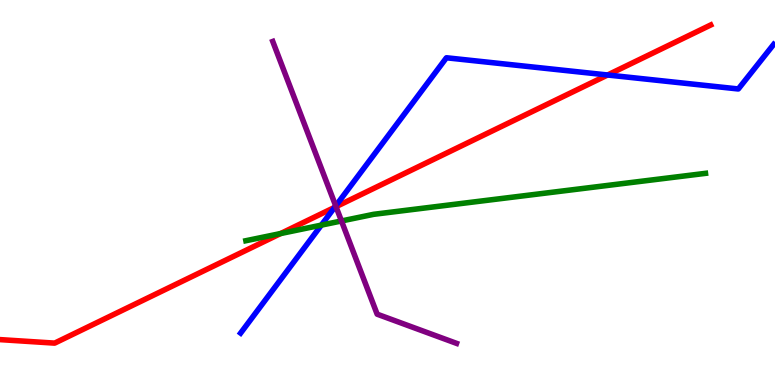[{'lines': ['blue', 'red'], 'intersections': [{'x': 4.32, 'y': 4.61}, {'x': 7.84, 'y': 8.05}]}, {'lines': ['green', 'red'], 'intersections': [{'x': 3.62, 'y': 3.93}]}, {'lines': ['purple', 'red'], 'intersections': [{'x': 4.34, 'y': 4.63}]}, {'lines': ['blue', 'green'], 'intersections': [{'x': 4.15, 'y': 4.15}]}, {'lines': ['blue', 'purple'], 'intersections': [{'x': 4.33, 'y': 4.65}]}, {'lines': ['green', 'purple'], 'intersections': [{'x': 4.41, 'y': 4.26}]}]